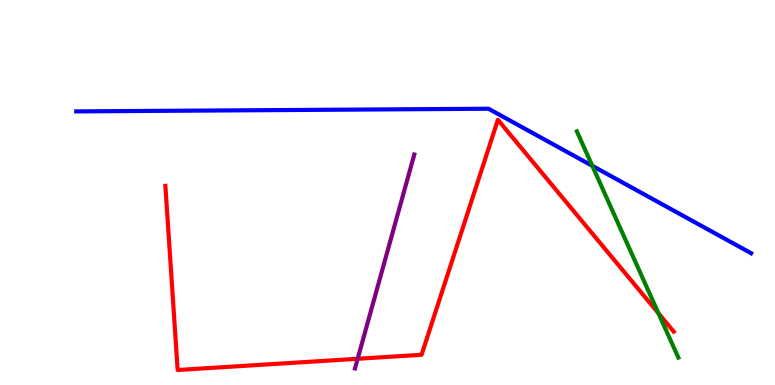[{'lines': ['blue', 'red'], 'intersections': []}, {'lines': ['green', 'red'], 'intersections': [{'x': 8.5, 'y': 1.86}]}, {'lines': ['purple', 'red'], 'intersections': [{'x': 4.61, 'y': 0.681}]}, {'lines': ['blue', 'green'], 'intersections': [{'x': 7.64, 'y': 5.69}]}, {'lines': ['blue', 'purple'], 'intersections': []}, {'lines': ['green', 'purple'], 'intersections': []}]